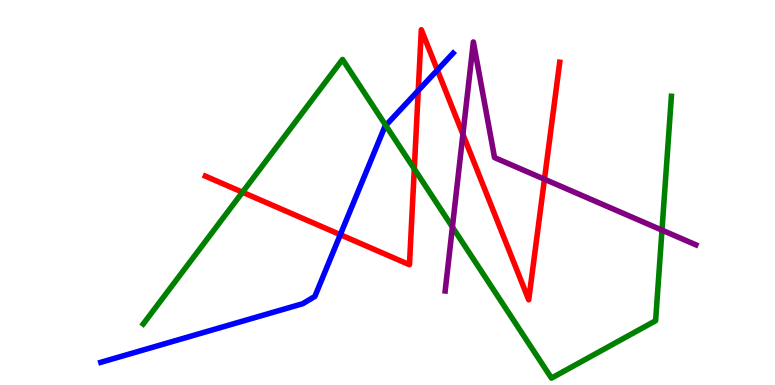[{'lines': ['blue', 'red'], 'intersections': [{'x': 4.39, 'y': 3.9}, {'x': 5.4, 'y': 7.65}, {'x': 5.64, 'y': 8.18}]}, {'lines': ['green', 'red'], 'intersections': [{'x': 3.13, 'y': 5.01}, {'x': 5.35, 'y': 5.61}]}, {'lines': ['purple', 'red'], 'intersections': [{'x': 5.97, 'y': 6.51}, {'x': 7.03, 'y': 5.34}]}, {'lines': ['blue', 'green'], 'intersections': [{'x': 4.98, 'y': 6.74}]}, {'lines': ['blue', 'purple'], 'intersections': []}, {'lines': ['green', 'purple'], 'intersections': [{'x': 5.84, 'y': 4.1}, {'x': 8.54, 'y': 4.02}]}]